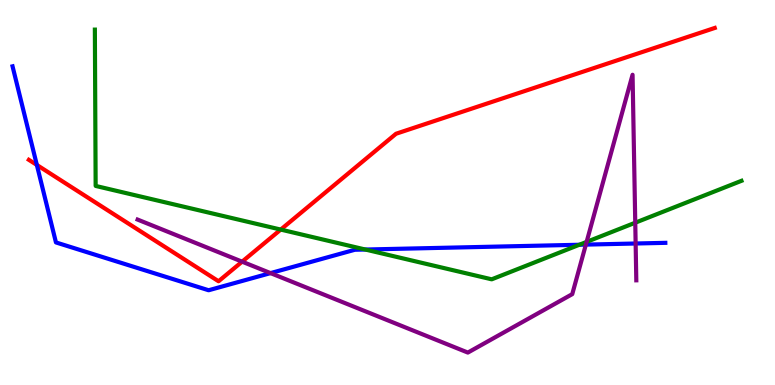[{'lines': ['blue', 'red'], 'intersections': [{'x': 0.476, 'y': 5.72}]}, {'lines': ['green', 'red'], 'intersections': [{'x': 3.62, 'y': 4.04}]}, {'lines': ['purple', 'red'], 'intersections': [{'x': 3.12, 'y': 3.2}]}, {'lines': ['blue', 'green'], 'intersections': [{'x': 4.71, 'y': 3.52}, {'x': 7.48, 'y': 3.64}]}, {'lines': ['blue', 'purple'], 'intersections': [{'x': 3.49, 'y': 2.91}, {'x': 7.56, 'y': 3.65}, {'x': 8.2, 'y': 3.68}]}, {'lines': ['green', 'purple'], 'intersections': [{'x': 7.57, 'y': 3.72}, {'x': 8.2, 'y': 4.22}]}]